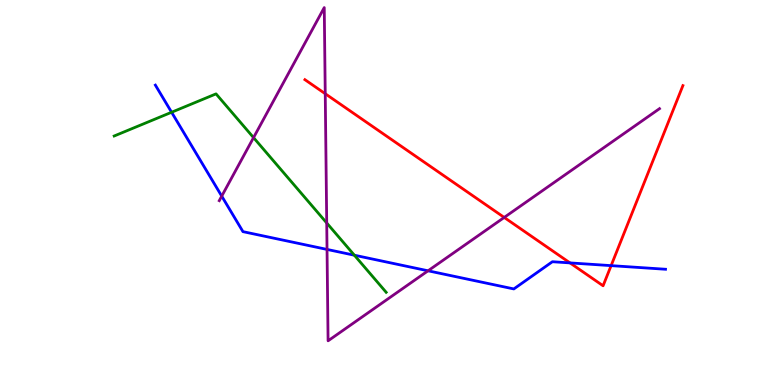[{'lines': ['blue', 'red'], 'intersections': [{'x': 7.35, 'y': 3.17}, {'x': 7.89, 'y': 3.1}]}, {'lines': ['green', 'red'], 'intersections': []}, {'lines': ['purple', 'red'], 'intersections': [{'x': 4.2, 'y': 7.57}, {'x': 6.51, 'y': 4.35}]}, {'lines': ['blue', 'green'], 'intersections': [{'x': 2.21, 'y': 7.08}, {'x': 4.57, 'y': 3.37}]}, {'lines': ['blue', 'purple'], 'intersections': [{'x': 2.86, 'y': 4.91}, {'x': 4.22, 'y': 3.52}, {'x': 5.52, 'y': 2.97}]}, {'lines': ['green', 'purple'], 'intersections': [{'x': 3.27, 'y': 6.43}, {'x': 4.22, 'y': 4.21}]}]